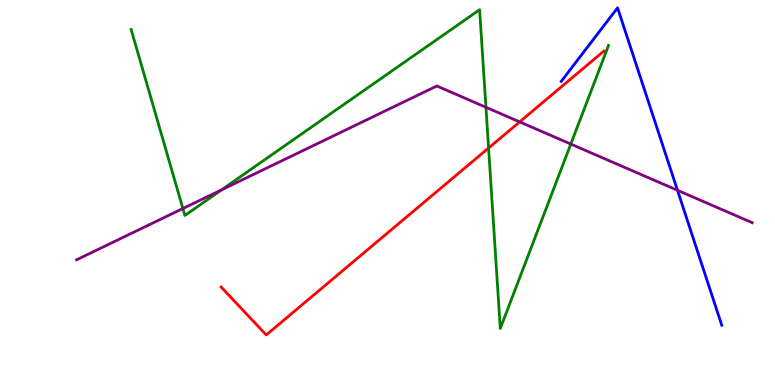[{'lines': ['blue', 'red'], 'intersections': []}, {'lines': ['green', 'red'], 'intersections': [{'x': 6.3, 'y': 6.16}]}, {'lines': ['purple', 'red'], 'intersections': [{'x': 6.71, 'y': 6.83}]}, {'lines': ['blue', 'green'], 'intersections': []}, {'lines': ['blue', 'purple'], 'intersections': [{'x': 8.74, 'y': 5.06}]}, {'lines': ['green', 'purple'], 'intersections': [{'x': 2.36, 'y': 4.58}, {'x': 2.86, 'y': 5.07}, {'x': 6.27, 'y': 7.21}, {'x': 7.37, 'y': 6.26}]}]